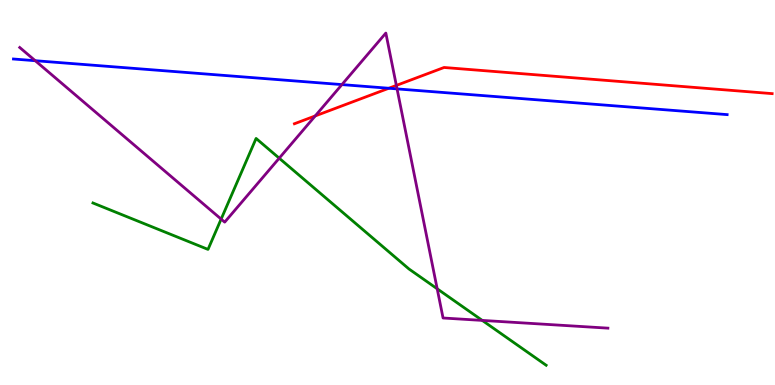[{'lines': ['blue', 'red'], 'intersections': [{'x': 5.02, 'y': 7.71}]}, {'lines': ['green', 'red'], 'intersections': []}, {'lines': ['purple', 'red'], 'intersections': [{'x': 4.07, 'y': 6.99}, {'x': 5.11, 'y': 7.78}]}, {'lines': ['blue', 'green'], 'intersections': []}, {'lines': ['blue', 'purple'], 'intersections': [{'x': 0.455, 'y': 8.42}, {'x': 4.41, 'y': 7.8}, {'x': 5.12, 'y': 7.69}]}, {'lines': ['green', 'purple'], 'intersections': [{'x': 2.85, 'y': 4.31}, {'x': 3.6, 'y': 5.89}, {'x': 5.64, 'y': 2.5}, {'x': 6.22, 'y': 1.68}]}]